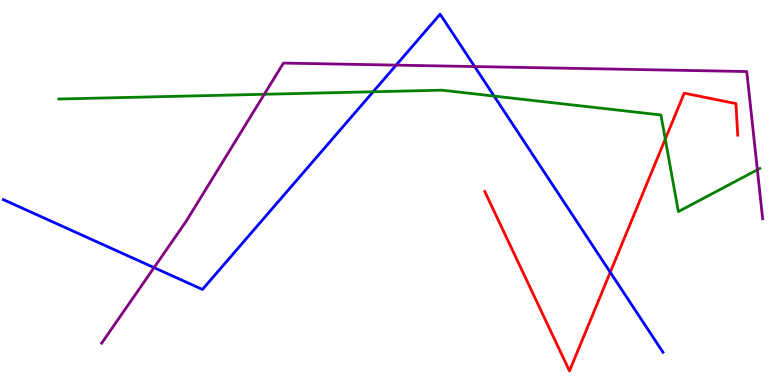[{'lines': ['blue', 'red'], 'intersections': [{'x': 7.87, 'y': 2.93}]}, {'lines': ['green', 'red'], 'intersections': [{'x': 8.58, 'y': 6.39}]}, {'lines': ['purple', 'red'], 'intersections': []}, {'lines': ['blue', 'green'], 'intersections': [{'x': 4.81, 'y': 7.62}, {'x': 6.38, 'y': 7.5}]}, {'lines': ['blue', 'purple'], 'intersections': [{'x': 1.99, 'y': 3.05}, {'x': 5.11, 'y': 8.31}, {'x': 6.12, 'y': 8.27}]}, {'lines': ['green', 'purple'], 'intersections': [{'x': 3.41, 'y': 7.55}, {'x': 9.77, 'y': 5.59}]}]